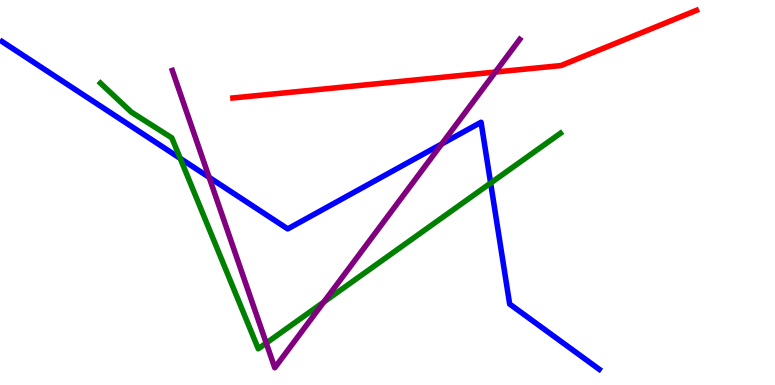[{'lines': ['blue', 'red'], 'intersections': []}, {'lines': ['green', 'red'], 'intersections': []}, {'lines': ['purple', 'red'], 'intersections': [{'x': 6.39, 'y': 8.13}]}, {'lines': ['blue', 'green'], 'intersections': [{'x': 2.33, 'y': 5.89}, {'x': 6.33, 'y': 5.25}]}, {'lines': ['blue', 'purple'], 'intersections': [{'x': 2.7, 'y': 5.39}, {'x': 5.7, 'y': 6.26}]}, {'lines': ['green', 'purple'], 'intersections': [{'x': 3.44, 'y': 1.09}, {'x': 4.18, 'y': 2.15}]}]